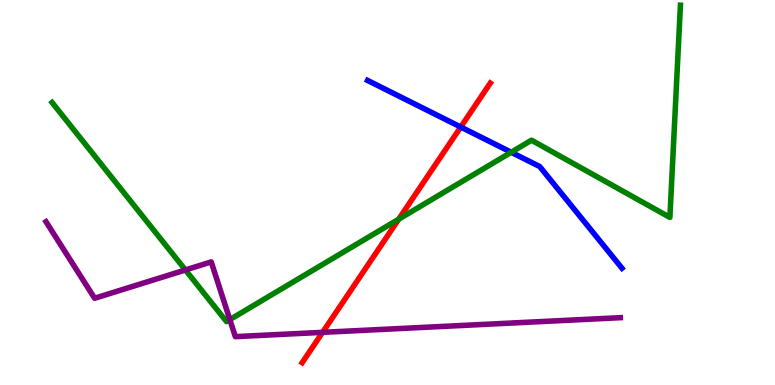[{'lines': ['blue', 'red'], 'intersections': [{'x': 5.94, 'y': 6.7}]}, {'lines': ['green', 'red'], 'intersections': [{'x': 5.15, 'y': 4.31}]}, {'lines': ['purple', 'red'], 'intersections': [{'x': 4.16, 'y': 1.37}]}, {'lines': ['blue', 'green'], 'intersections': [{'x': 6.6, 'y': 6.04}]}, {'lines': ['blue', 'purple'], 'intersections': []}, {'lines': ['green', 'purple'], 'intersections': [{'x': 2.39, 'y': 2.99}, {'x': 2.97, 'y': 1.7}]}]